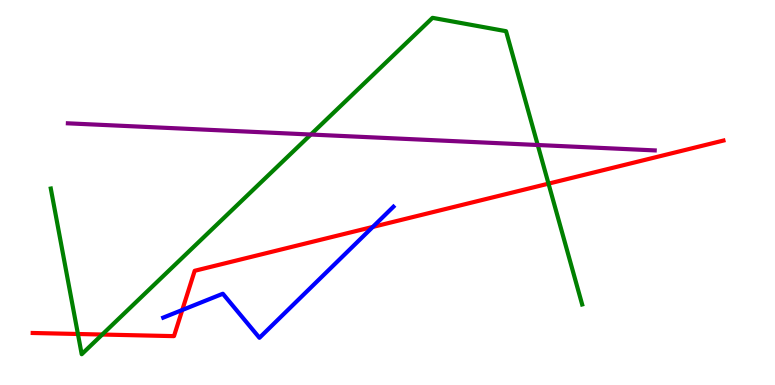[{'lines': ['blue', 'red'], 'intersections': [{'x': 2.35, 'y': 1.95}, {'x': 4.81, 'y': 4.11}]}, {'lines': ['green', 'red'], 'intersections': [{'x': 1.01, 'y': 1.32}, {'x': 1.32, 'y': 1.31}, {'x': 7.08, 'y': 5.23}]}, {'lines': ['purple', 'red'], 'intersections': []}, {'lines': ['blue', 'green'], 'intersections': []}, {'lines': ['blue', 'purple'], 'intersections': []}, {'lines': ['green', 'purple'], 'intersections': [{'x': 4.01, 'y': 6.51}, {'x': 6.94, 'y': 6.23}]}]